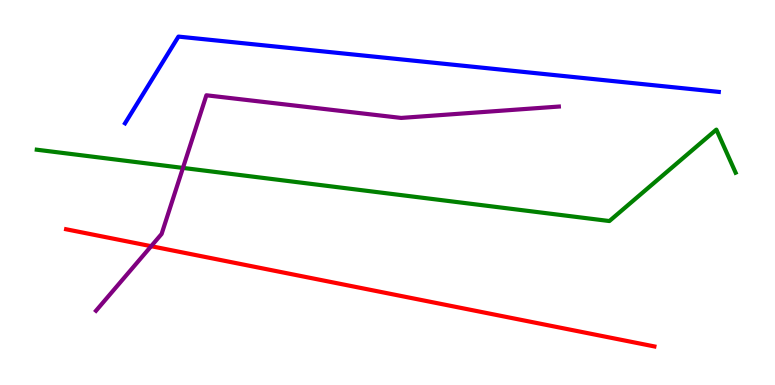[{'lines': ['blue', 'red'], 'intersections': []}, {'lines': ['green', 'red'], 'intersections': []}, {'lines': ['purple', 'red'], 'intersections': [{'x': 1.95, 'y': 3.61}]}, {'lines': ['blue', 'green'], 'intersections': []}, {'lines': ['blue', 'purple'], 'intersections': []}, {'lines': ['green', 'purple'], 'intersections': [{'x': 2.36, 'y': 5.64}]}]